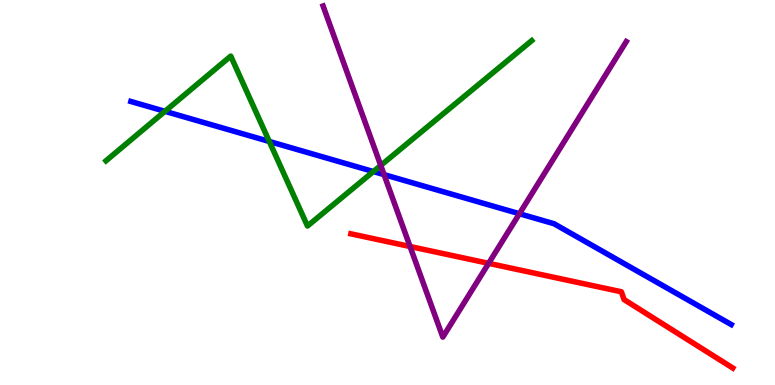[{'lines': ['blue', 'red'], 'intersections': []}, {'lines': ['green', 'red'], 'intersections': []}, {'lines': ['purple', 'red'], 'intersections': [{'x': 5.29, 'y': 3.6}, {'x': 6.3, 'y': 3.16}]}, {'lines': ['blue', 'green'], 'intersections': [{'x': 2.13, 'y': 7.11}, {'x': 3.47, 'y': 6.33}, {'x': 4.82, 'y': 5.54}]}, {'lines': ['blue', 'purple'], 'intersections': [{'x': 4.96, 'y': 5.46}, {'x': 6.7, 'y': 4.45}]}, {'lines': ['green', 'purple'], 'intersections': [{'x': 4.91, 'y': 5.7}]}]